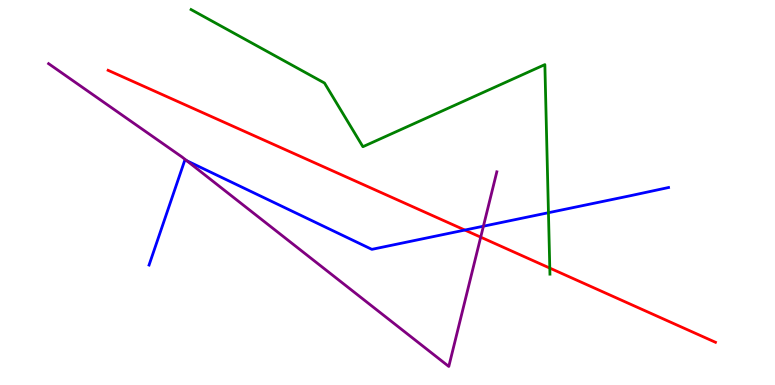[{'lines': ['blue', 'red'], 'intersections': [{'x': 6.0, 'y': 4.02}]}, {'lines': ['green', 'red'], 'intersections': [{'x': 7.09, 'y': 3.04}]}, {'lines': ['purple', 'red'], 'intersections': [{'x': 6.2, 'y': 3.84}]}, {'lines': ['blue', 'green'], 'intersections': [{'x': 7.08, 'y': 4.47}]}, {'lines': ['blue', 'purple'], 'intersections': [{'x': 2.41, 'y': 5.82}, {'x': 6.24, 'y': 4.12}]}, {'lines': ['green', 'purple'], 'intersections': []}]